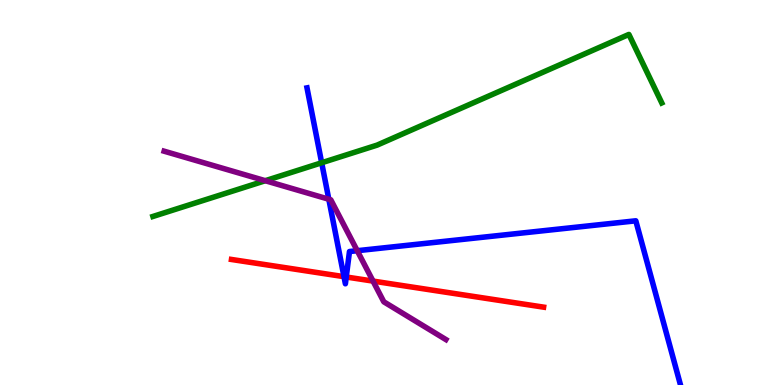[{'lines': ['blue', 'red'], 'intersections': [{'x': 4.44, 'y': 2.81}, {'x': 4.47, 'y': 2.81}]}, {'lines': ['green', 'red'], 'intersections': []}, {'lines': ['purple', 'red'], 'intersections': [{'x': 4.81, 'y': 2.7}]}, {'lines': ['blue', 'green'], 'intersections': [{'x': 4.15, 'y': 5.77}]}, {'lines': ['blue', 'purple'], 'intersections': [{'x': 4.24, 'y': 4.83}, {'x': 4.61, 'y': 3.49}]}, {'lines': ['green', 'purple'], 'intersections': [{'x': 3.42, 'y': 5.31}]}]